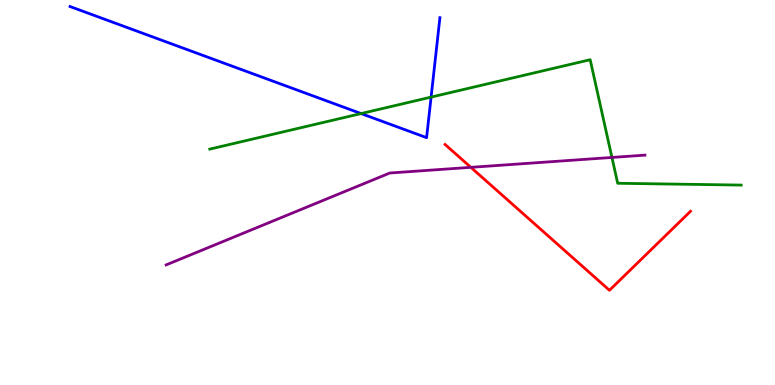[{'lines': ['blue', 'red'], 'intersections': []}, {'lines': ['green', 'red'], 'intersections': []}, {'lines': ['purple', 'red'], 'intersections': [{'x': 6.08, 'y': 5.65}]}, {'lines': ['blue', 'green'], 'intersections': [{'x': 4.66, 'y': 7.05}, {'x': 5.56, 'y': 7.48}]}, {'lines': ['blue', 'purple'], 'intersections': []}, {'lines': ['green', 'purple'], 'intersections': [{'x': 7.9, 'y': 5.91}]}]